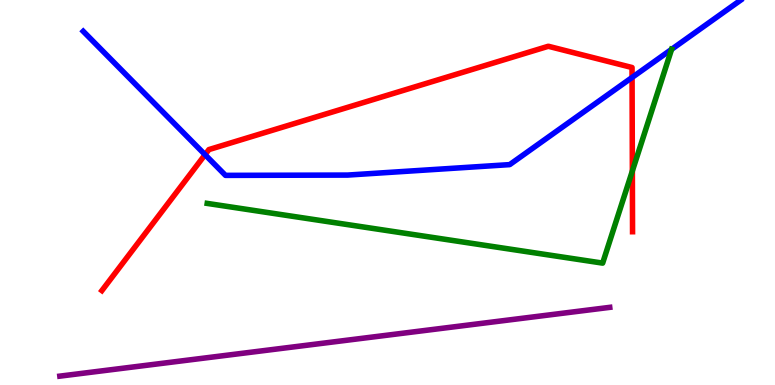[{'lines': ['blue', 'red'], 'intersections': [{'x': 2.65, 'y': 5.98}, {'x': 8.16, 'y': 7.99}]}, {'lines': ['green', 'red'], 'intersections': [{'x': 8.16, 'y': 5.56}]}, {'lines': ['purple', 'red'], 'intersections': []}, {'lines': ['blue', 'green'], 'intersections': [{'x': 8.67, 'y': 8.72}]}, {'lines': ['blue', 'purple'], 'intersections': []}, {'lines': ['green', 'purple'], 'intersections': []}]